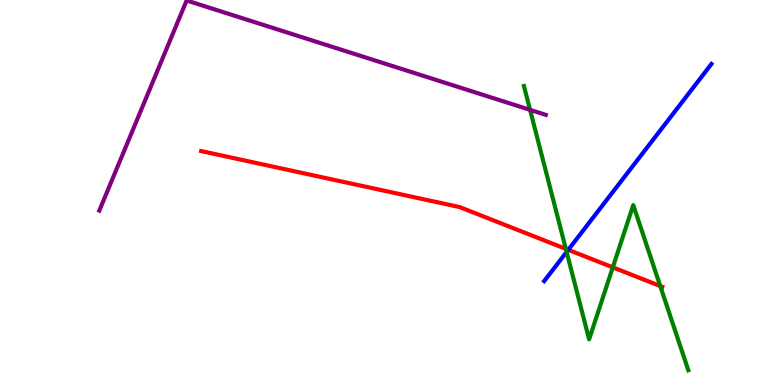[{'lines': ['blue', 'red'], 'intersections': [{'x': 7.33, 'y': 3.51}]}, {'lines': ['green', 'red'], 'intersections': [{'x': 7.3, 'y': 3.54}, {'x': 7.91, 'y': 3.06}, {'x': 8.52, 'y': 2.57}]}, {'lines': ['purple', 'red'], 'intersections': []}, {'lines': ['blue', 'green'], 'intersections': [{'x': 7.31, 'y': 3.46}]}, {'lines': ['blue', 'purple'], 'intersections': []}, {'lines': ['green', 'purple'], 'intersections': [{'x': 6.84, 'y': 7.15}]}]